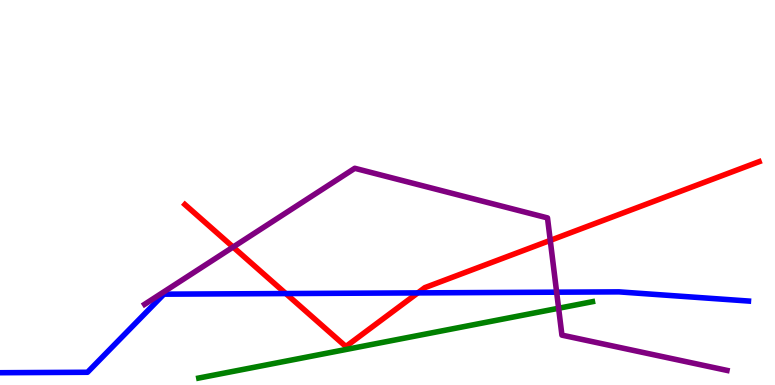[{'lines': ['blue', 'red'], 'intersections': [{'x': 3.69, 'y': 2.38}, {'x': 5.39, 'y': 2.39}]}, {'lines': ['green', 'red'], 'intersections': []}, {'lines': ['purple', 'red'], 'intersections': [{'x': 3.01, 'y': 3.58}, {'x': 7.1, 'y': 3.76}]}, {'lines': ['blue', 'green'], 'intersections': []}, {'lines': ['blue', 'purple'], 'intersections': [{'x': 7.18, 'y': 2.41}]}, {'lines': ['green', 'purple'], 'intersections': [{'x': 7.21, 'y': 1.99}]}]